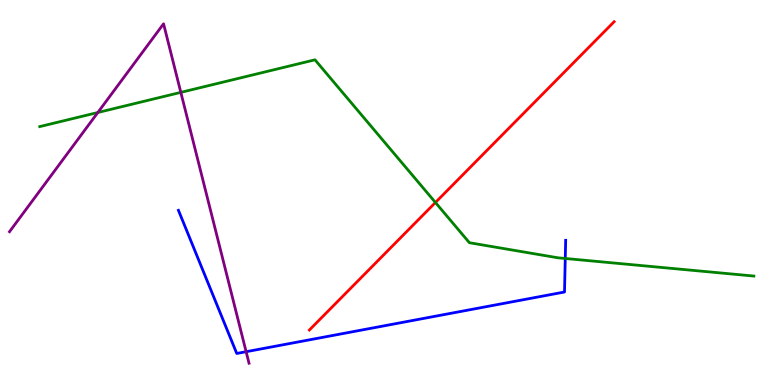[{'lines': ['blue', 'red'], 'intersections': []}, {'lines': ['green', 'red'], 'intersections': [{'x': 5.62, 'y': 4.74}]}, {'lines': ['purple', 'red'], 'intersections': []}, {'lines': ['blue', 'green'], 'intersections': [{'x': 7.29, 'y': 3.29}]}, {'lines': ['blue', 'purple'], 'intersections': [{'x': 3.18, 'y': 0.865}]}, {'lines': ['green', 'purple'], 'intersections': [{'x': 1.26, 'y': 7.08}, {'x': 2.33, 'y': 7.6}]}]